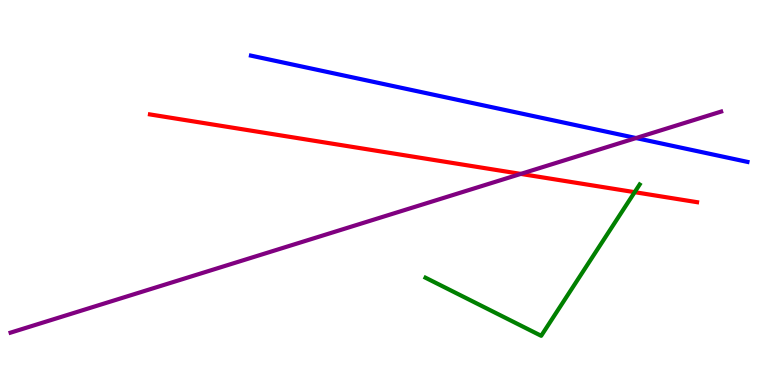[{'lines': ['blue', 'red'], 'intersections': []}, {'lines': ['green', 'red'], 'intersections': [{'x': 8.19, 'y': 5.01}]}, {'lines': ['purple', 'red'], 'intersections': [{'x': 6.72, 'y': 5.48}]}, {'lines': ['blue', 'green'], 'intersections': []}, {'lines': ['blue', 'purple'], 'intersections': [{'x': 8.21, 'y': 6.41}]}, {'lines': ['green', 'purple'], 'intersections': []}]